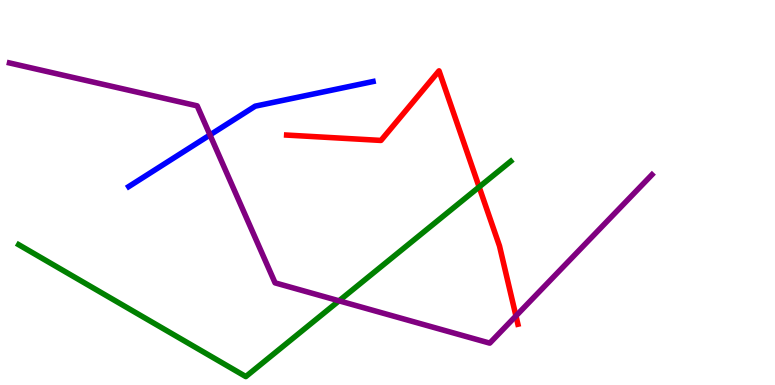[{'lines': ['blue', 'red'], 'intersections': []}, {'lines': ['green', 'red'], 'intersections': [{'x': 6.18, 'y': 5.14}]}, {'lines': ['purple', 'red'], 'intersections': [{'x': 6.66, 'y': 1.79}]}, {'lines': ['blue', 'green'], 'intersections': []}, {'lines': ['blue', 'purple'], 'intersections': [{'x': 2.71, 'y': 6.5}]}, {'lines': ['green', 'purple'], 'intersections': [{'x': 4.37, 'y': 2.19}]}]